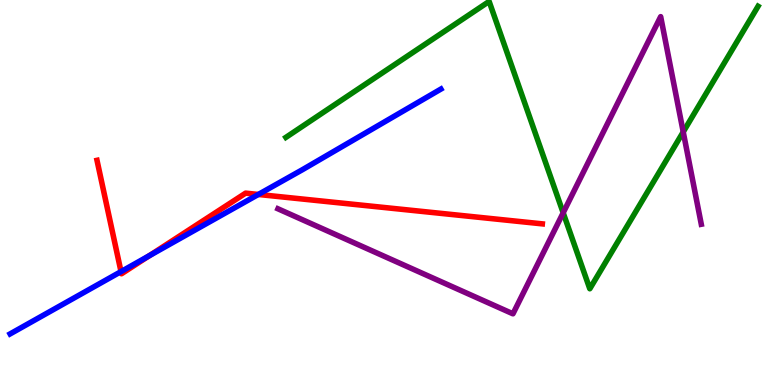[{'lines': ['blue', 'red'], 'intersections': [{'x': 1.56, 'y': 2.95}, {'x': 1.92, 'y': 3.36}, {'x': 3.33, 'y': 4.95}]}, {'lines': ['green', 'red'], 'intersections': []}, {'lines': ['purple', 'red'], 'intersections': []}, {'lines': ['blue', 'green'], 'intersections': []}, {'lines': ['blue', 'purple'], 'intersections': []}, {'lines': ['green', 'purple'], 'intersections': [{'x': 7.27, 'y': 4.47}, {'x': 8.82, 'y': 6.57}]}]